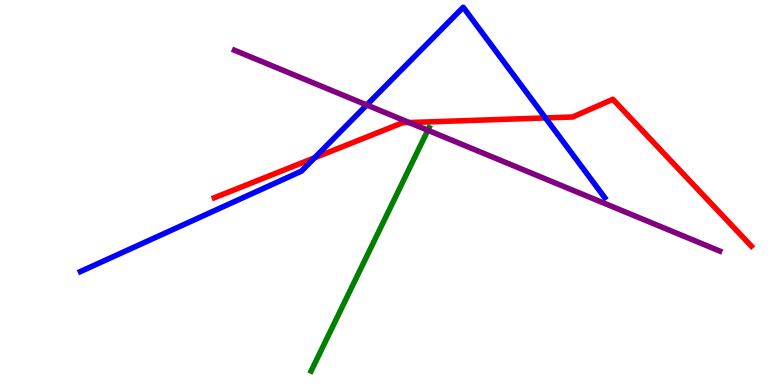[{'lines': ['blue', 'red'], 'intersections': [{'x': 4.06, 'y': 5.9}, {'x': 7.04, 'y': 6.94}]}, {'lines': ['green', 'red'], 'intersections': []}, {'lines': ['purple', 'red'], 'intersections': [{'x': 5.28, 'y': 6.82}]}, {'lines': ['blue', 'green'], 'intersections': []}, {'lines': ['blue', 'purple'], 'intersections': [{'x': 4.73, 'y': 7.27}]}, {'lines': ['green', 'purple'], 'intersections': [{'x': 5.52, 'y': 6.62}]}]